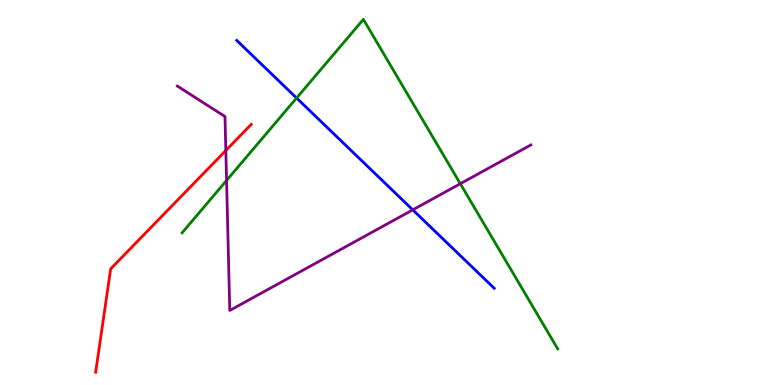[{'lines': ['blue', 'red'], 'intersections': []}, {'lines': ['green', 'red'], 'intersections': []}, {'lines': ['purple', 'red'], 'intersections': [{'x': 2.91, 'y': 6.09}]}, {'lines': ['blue', 'green'], 'intersections': [{'x': 3.83, 'y': 7.45}]}, {'lines': ['blue', 'purple'], 'intersections': [{'x': 5.33, 'y': 4.55}]}, {'lines': ['green', 'purple'], 'intersections': [{'x': 2.92, 'y': 5.31}, {'x': 5.94, 'y': 5.23}]}]